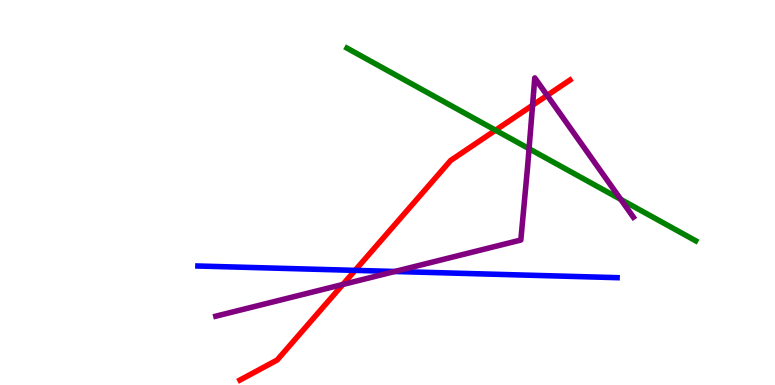[{'lines': ['blue', 'red'], 'intersections': [{'x': 4.58, 'y': 2.98}]}, {'lines': ['green', 'red'], 'intersections': [{'x': 6.39, 'y': 6.62}]}, {'lines': ['purple', 'red'], 'intersections': [{'x': 4.42, 'y': 2.61}, {'x': 6.87, 'y': 7.27}, {'x': 7.06, 'y': 7.52}]}, {'lines': ['blue', 'green'], 'intersections': []}, {'lines': ['blue', 'purple'], 'intersections': [{'x': 5.1, 'y': 2.95}]}, {'lines': ['green', 'purple'], 'intersections': [{'x': 6.83, 'y': 6.14}, {'x': 8.01, 'y': 4.82}]}]